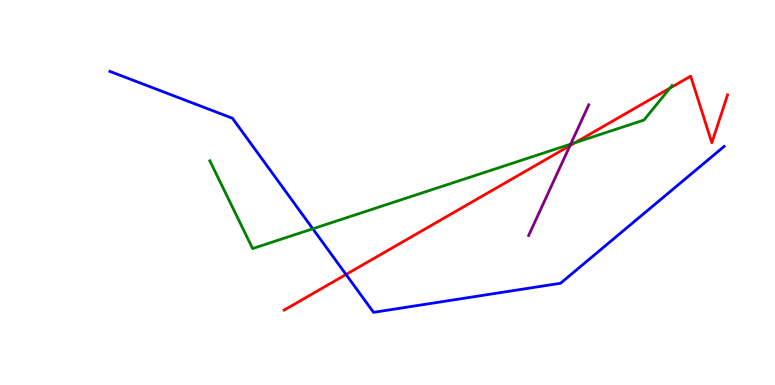[{'lines': ['blue', 'red'], 'intersections': [{'x': 4.46, 'y': 2.87}]}, {'lines': ['green', 'red'], 'intersections': [{'x': 7.42, 'y': 6.29}, {'x': 8.65, 'y': 7.71}]}, {'lines': ['purple', 'red'], 'intersections': [{'x': 7.35, 'y': 6.22}]}, {'lines': ['blue', 'green'], 'intersections': [{'x': 4.04, 'y': 4.06}]}, {'lines': ['blue', 'purple'], 'intersections': []}, {'lines': ['green', 'purple'], 'intersections': [{'x': 7.36, 'y': 6.26}]}]